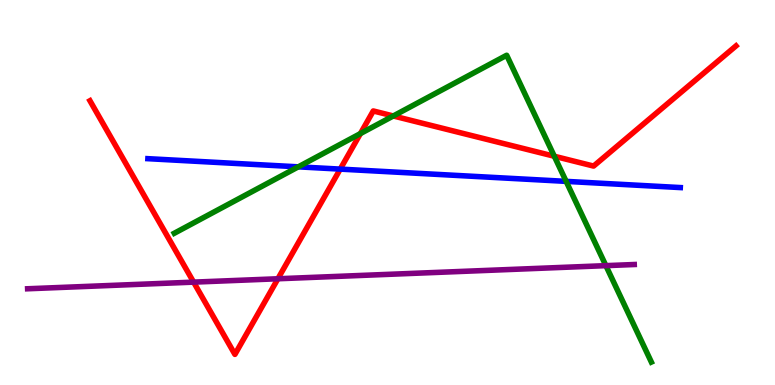[{'lines': ['blue', 'red'], 'intersections': [{'x': 4.39, 'y': 5.61}]}, {'lines': ['green', 'red'], 'intersections': [{'x': 4.65, 'y': 6.53}, {'x': 5.07, 'y': 6.99}, {'x': 7.15, 'y': 5.94}]}, {'lines': ['purple', 'red'], 'intersections': [{'x': 2.5, 'y': 2.67}, {'x': 3.59, 'y': 2.76}]}, {'lines': ['blue', 'green'], 'intersections': [{'x': 3.85, 'y': 5.67}, {'x': 7.31, 'y': 5.29}]}, {'lines': ['blue', 'purple'], 'intersections': []}, {'lines': ['green', 'purple'], 'intersections': [{'x': 7.82, 'y': 3.1}]}]